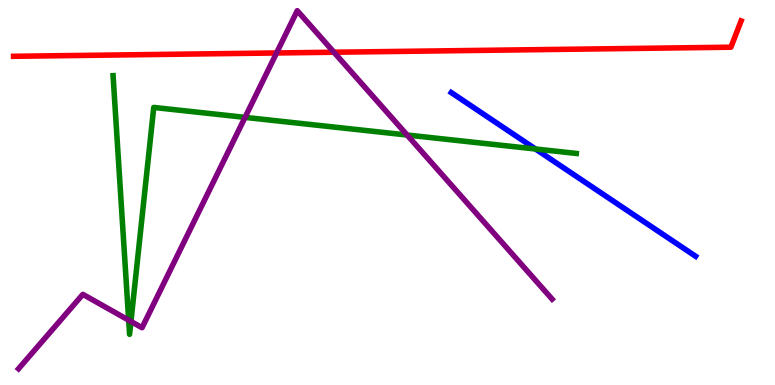[{'lines': ['blue', 'red'], 'intersections': []}, {'lines': ['green', 'red'], 'intersections': []}, {'lines': ['purple', 'red'], 'intersections': [{'x': 3.57, 'y': 8.62}, {'x': 4.31, 'y': 8.64}]}, {'lines': ['blue', 'green'], 'intersections': [{'x': 6.91, 'y': 6.13}]}, {'lines': ['blue', 'purple'], 'intersections': []}, {'lines': ['green', 'purple'], 'intersections': [{'x': 1.66, 'y': 1.68}, {'x': 1.69, 'y': 1.65}, {'x': 3.16, 'y': 6.95}, {'x': 5.25, 'y': 6.49}]}]